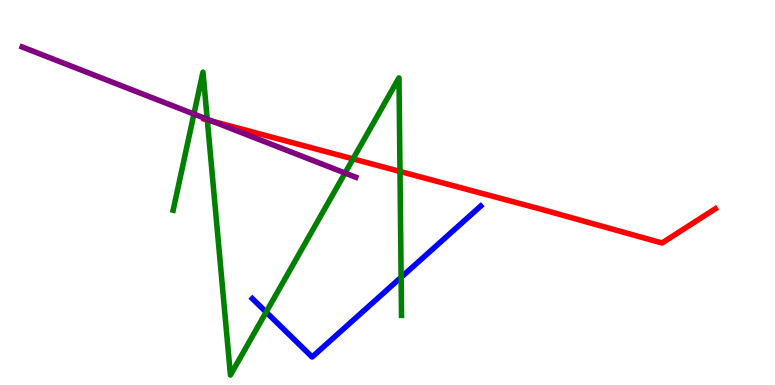[{'lines': ['blue', 'red'], 'intersections': []}, {'lines': ['green', 'red'], 'intersections': [{'x': 2.67, 'y': 6.89}, {'x': 4.56, 'y': 5.87}, {'x': 5.16, 'y': 5.55}]}, {'lines': ['purple', 'red'], 'intersections': [{'x': 2.74, 'y': 6.85}]}, {'lines': ['blue', 'green'], 'intersections': [{'x': 3.43, 'y': 1.89}, {'x': 5.18, 'y': 2.8}]}, {'lines': ['blue', 'purple'], 'intersections': []}, {'lines': ['green', 'purple'], 'intersections': [{'x': 2.5, 'y': 7.04}, {'x': 2.67, 'y': 6.9}, {'x': 4.45, 'y': 5.51}]}]